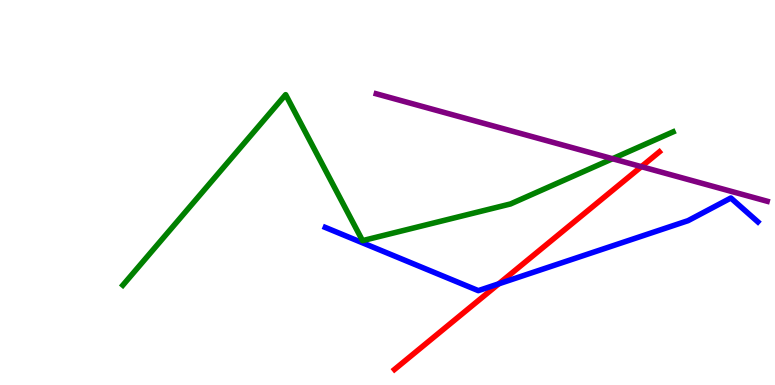[{'lines': ['blue', 'red'], 'intersections': [{'x': 6.44, 'y': 2.63}]}, {'lines': ['green', 'red'], 'intersections': []}, {'lines': ['purple', 'red'], 'intersections': [{'x': 8.28, 'y': 5.67}]}, {'lines': ['blue', 'green'], 'intersections': []}, {'lines': ['blue', 'purple'], 'intersections': []}, {'lines': ['green', 'purple'], 'intersections': [{'x': 7.9, 'y': 5.88}]}]